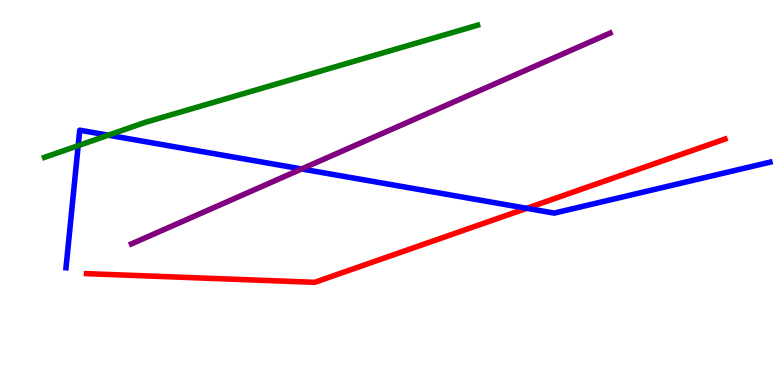[{'lines': ['blue', 'red'], 'intersections': [{'x': 6.8, 'y': 4.59}]}, {'lines': ['green', 'red'], 'intersections': []}, {'lines': ['purple', 'red'], 'intersections': []}, {'lines': ['blue', 'green'], 'intersections': [{'x': 1.01, 'y': 6.22}, {'x': 1.4, 'y': 6.49}]}, {'lines': ['blue', 'purple'], 'intersections': [{'x': 3.89, 'y': 5.61}]}, {'lines': ['green', 'purple'], 'intersections': []}]